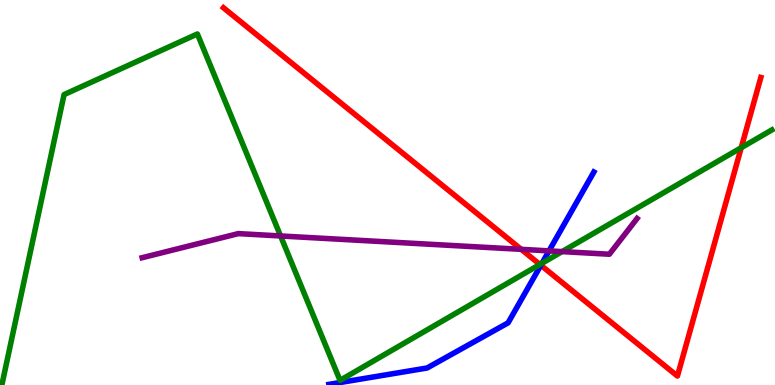[{'lines': ['blue', 'red'], 'intersections': [{'x': 6.98, 'y': 3.11}]}, {'lines': ['green', 'red'], 'intersections': [{'x': 6.97, 'y': 3.13}, {'x': 9.56, 'y': 6.16}]}, {'lines': ['purple', 'red'], 'intersections': [{'x': 6.73, 'y': 3.52}]}, {'lines': ['blue', 'green'], 'intersections': [{'x': 6.99, 'y': 3.16}]}, {'lines': ['blue', 'purple'], 'intersections': [{'x': 7.08, 'y': 3.48}]}, {'lines': ['green', 'purple'], 'intersections': [{'x': 3.62, 'y': 3.87}, {'x': 7.25, 'y': 3.46}]}]